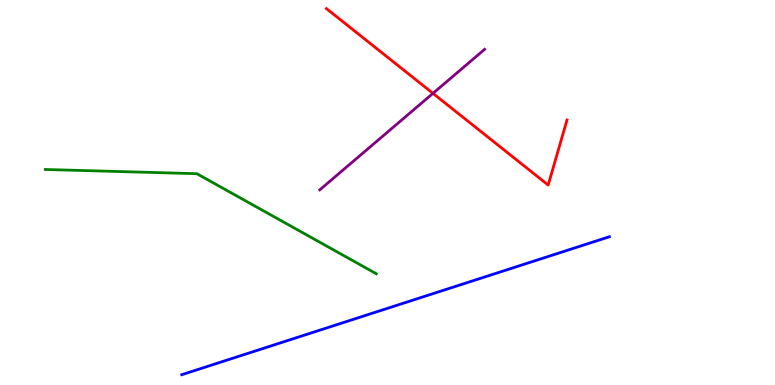[{'lines': ['blue', 'red'], 'intersections': []}, {'lines': ['green', 'red'], 'intersections': []}, {'lines': ['purple', 'red'], 'intersections': [{'x': 5.59, 'y': 7.58}]}, {'lines': ['blue', 'green'], 'intersections': []}, {'lines': ['blue', 'purple'], 'intersections': []}, {'lines': ['green', 'purple'], 'intersections': []}]